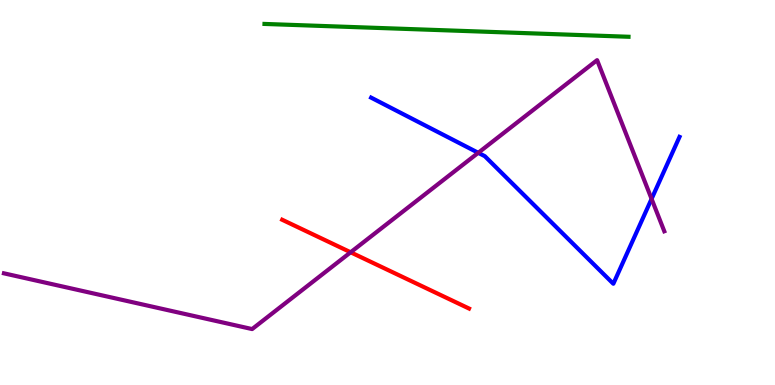[{'lines': ['blue', 'red'], 'intersections': []}, {'lines': ['green', 'red'], 'intersections': []}, {'lines': ['purple', 'red'], 'intersections': [{'x': 4.52, 'y': 3.45}]}, {'lines': ['blue', 'green'], 'intersections': []}, {'lines': ['blue', 'purple'], 'intersections': [{'x': 6.17, 'y': 6.03}, {'x': 8.41, 'y': 4.83}]}, {'lines': ['green', 'purple'], 'intersections': []}]